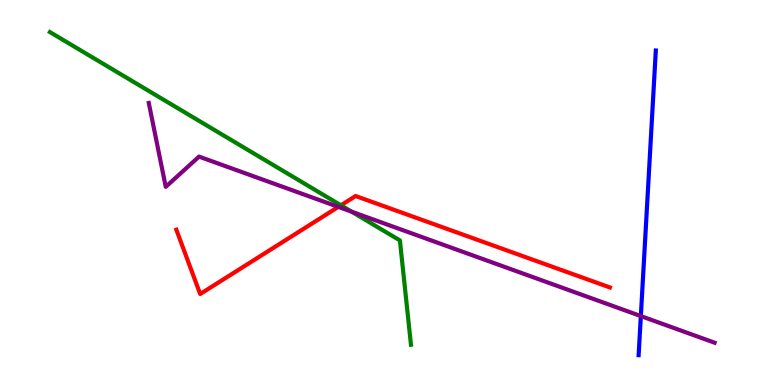[{'lines': ['blue', 'red'], 'intersections': []}, {'lines': ['green', 'red'], 'intersections': [{'x': 4.4, 'y': 4.67}]}, {'lines': ['purple', 'red'], 'intersections': [{'x': 4.37, 'y': 4.63}]}, {'lines': ['blue', 'green'], 'intersections': []}, {'lines': ['blue', 'purple'], 'intersections': [{'x': 8.27, 'y': 1.79}]}, {'lines': ['green', 'purple'], 'intersections': [{'x': 4.54, 'y': 4.5}]}]